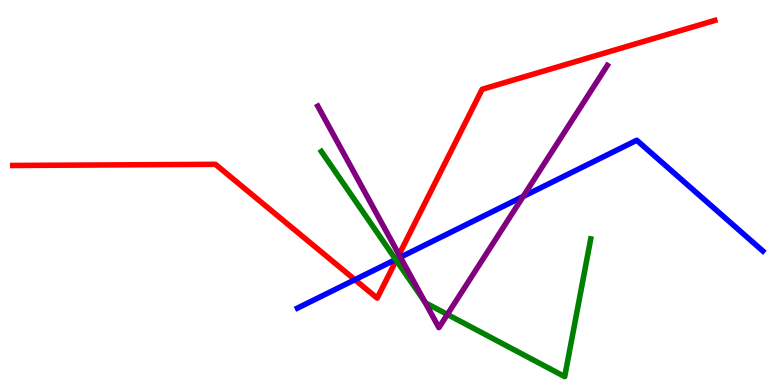[{'lines': ['blue', 'red'], 'intersections': [{'x': 4.58, 'y': 2.74}, {'x': 5.12, 'y': 3.27}]}, {'lines': ['green', 'red'], 'intersections': [{'x': 5.11, 'y': 3.24}]}, {'lines': ['purple', 'red'], 'intersections': [{'x': 5.15, 'y': 3.39}]}, {'lines': ['blue', 'green'], 'intersections': [{'x': 5.11, 'y': 3.26}]}, {'lines': ['blue', 'purple'], 'intersections': [{'x': 5.17, 'y': 3.32}, {'x': 6.75, 'y': 4.9}]}, {'lines': ['green', 'purple'], 'intersections': [{'x': 5.48, 'y': 2.16}, {'x': 5.77, 'y': 1.83}]}]